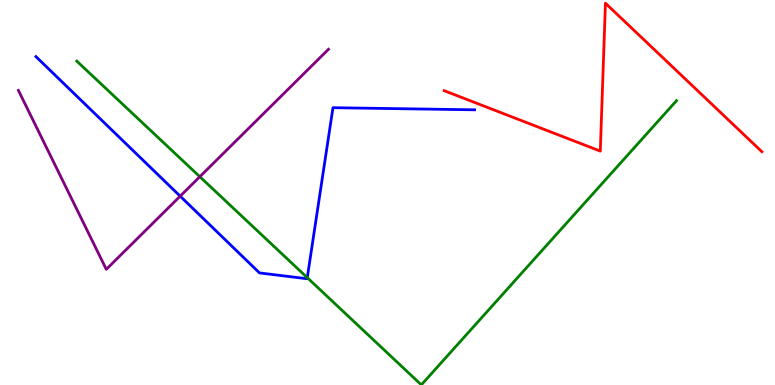[{'lines': ['blue', 'red'], 'intersections': []}, {'lines': ['green', 'red'], 'intersections': []}, {'lines': ['purple', 'red'], 'intersections': []}, {'lines': ['blue', 'green'], 'intersections': [{'x': 3.96, 'y': 2.79}]}, {'lines': ['blue', 'purple'], 'intersections': [{'x': 2.32, 'y': 4.9}]}, {'lines': ['green', 'purple'], 'intersections': [{'x': 2.58, 'y': 5.41}]}]